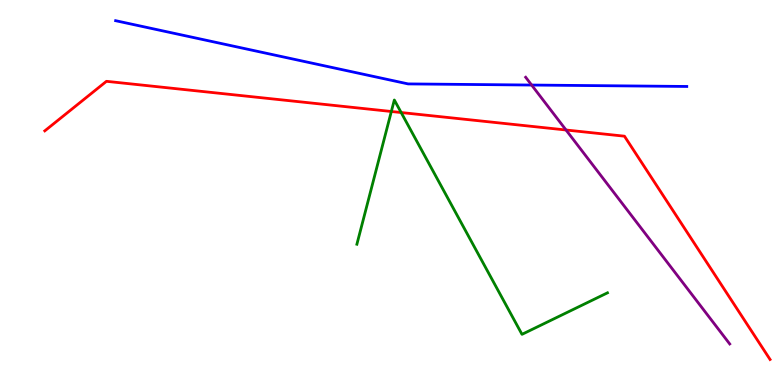[{'lines': ['blue', 'red'], 'intersections': []}, {'lines': ['green', 'red'], 'intersections': [{'x': 5.05, 'y': 7.1}, {'x': 5.18, 'y': 7.08}]}, {'lines': ['purple', 'red'], 'intersections': [{'x': 7.3, 'y': 6.62}]}, {'lines': ['blue', 'green'], 'intersections': []}, {'lines': ['blue', 'purple'], 'intersections': [{'x': 6.86, 'y': 7.79}]}, {'lines': ['green', 'purple'], 'intersections': []}]